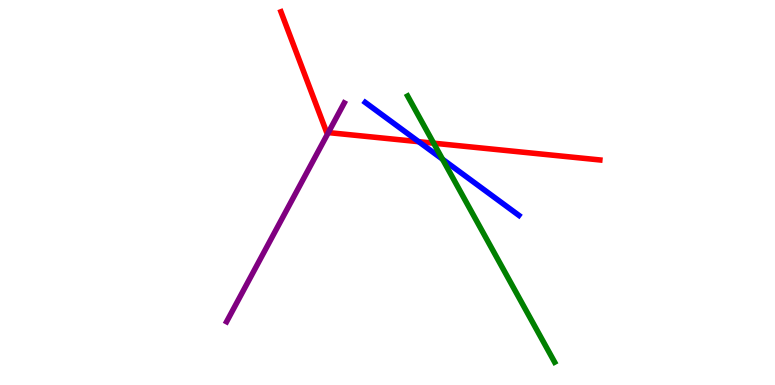[{'lines': ['blue', 'red'], 'intersections': [{'x': 5.4, 'y': 6.32}]}, {'lines': ['green', 'red'], 'intersections': [{'x': 5.6, 'y': 6.28}]}, {'lines': ['purple', 'red'], 'intersections': [{'x': 4.24, 'y': 6.56}]}, {'lines': ['blue', 'green'], 'intersections': [{'x': 5.71, 'y': 5.86}]}, {'lines': ['blue', 'purple'], 'intersections': []}, {'lines': ['green', 'purple'], 'intersections': []}]